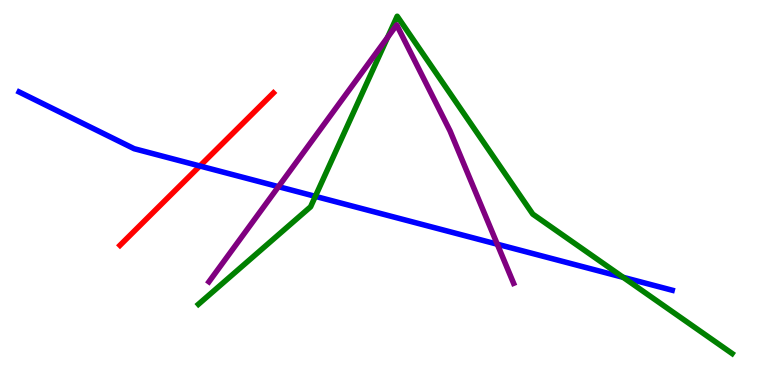[{'lines': ['blue', 'red'], 'intersections': [{'x': 2.58, 'y': 5.69}]}, {'lines': ['green', 'red'], 'intersections': []}, {'lines': ['purple', 'red'], 'intersections': []}, {'lines': ['blue', 'green'], 'intersections': [{'x': 4.07, 'y': 4.9}, {'x': 8.04, 'y': 2.8}]}, {'lines': ['blue', 'purple'], 'intersections': [{'x': 3.59, 'y': 5.15}, {'x': 6.42, 'y': 3.66}]}, {'lines': ['green', 'purple'], 'intersections': [{'x': 5.0, 'y': 9.03}]}]